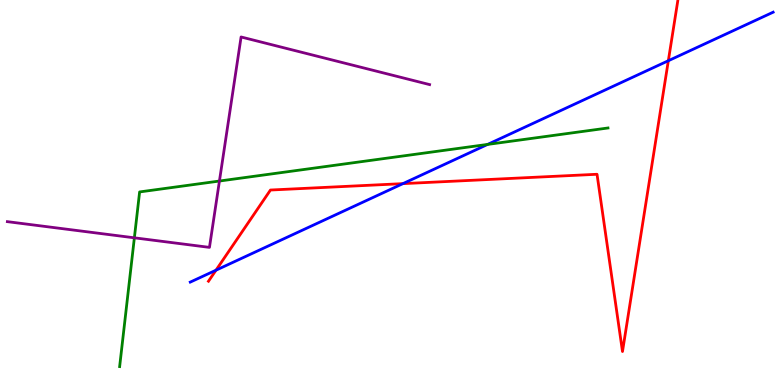[{'lines': ['blue', 'red'], 'intersections': [{'x': 2.79, 'y': 2.98}, {'x': 5.2, 'y': 5.23}, {'x': 8.62, 'y': 8.42}]}, {'lines': ['green', 'red'], 'intersections': []}, {'lines': ['purple', 'red'], 'intersections': []}, {'lines': ['blue', 'green'], 'intersections': [{'x': 6.29, 'y': 6.25}]}, {'lines': ['blue', 'purple'], 'intersections': []}, {'lines': ['green', 'purple'], 'intersections': [{'x': 1.73, 'y': 3.82}, {'x': 2.83, 'y': 5.3}]}]